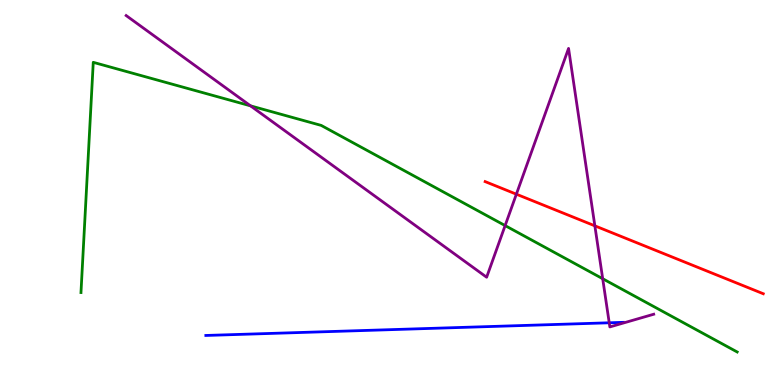[{'lines': ['blue', 'red'], 'intersections': []}, {'lines': ['green', 'red'], 'intersections': []}, {'lines': ['purple', 'red'], 'intersections': [{'x': 6.66, 'y': 4.96}, {'x': 7.68, 'y': 4.13}]}, {'lines': ['blue', 'green'], 'intersections': []}, {'lines': ['blue', 'purple'], 'intersections': [{'x': 7.86, 'y': 1.62}]}, {'lines': ['green', 'purple'], 'intersections': [{'x': 3.23, 'y': 7.25}, {'x': 6.52, 'y': 4.14}, {'x': 7.78, 'y': 2.76}]}]